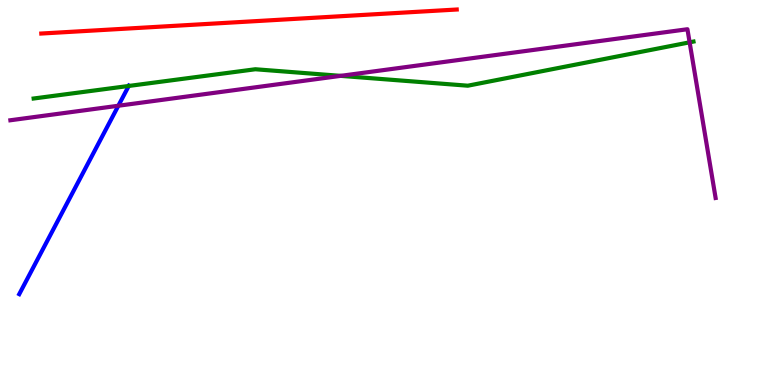[{'lines': ['blue', 'red'], 'intersections': []}, {'lines': ['green', 'red'], 'intersections': []}, {'lines': ['purple', 'red'], 'intersections': []}, {'lines': ['blue', 'green'], 'intersections': [{'x': 1.66, 'y': 7.77}]}, {'lines': ['blue', 'purple'], 'intersections': [{'x': 1.53, 'y': 7.25}]}, {'lines': ['green', 'purple'], 'intersections': [{'x': 4.4, 'y': 8.03}, {'x': 8.9, 'y': 8.9}]}]